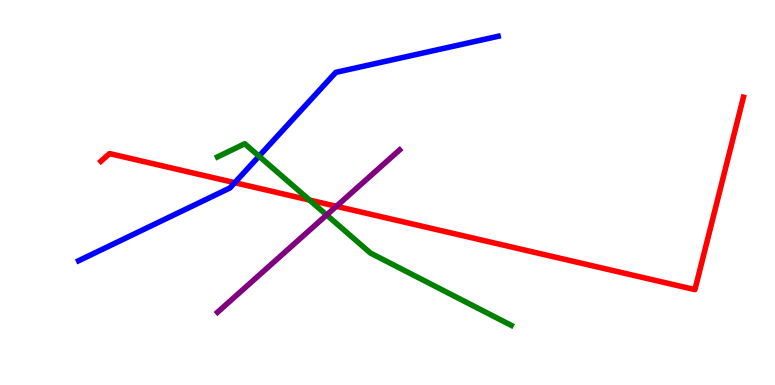[{'lines': ['blue', 'red'], 'intersections': [{'x': 3.03, 'y': 5.26}]}, {'lines': ['green', 'red'], 'intersections': [{'x': 3.99, 'y': 4.8}]}, {'lines': ['purple', 'red'], 'intersections': [{'x': 4.34, 'y': 4.64}]}, {'lines': ['blue', 'green'], 'intersections': [{'x': 3.34, 'y': 5.94}]}, {'lines': ['blue', 'purple'], 'intersections': []}, {'lines': ['green', 'purple'], 'intersections': [{'x': 4.21, 'y': 4.42}]}]